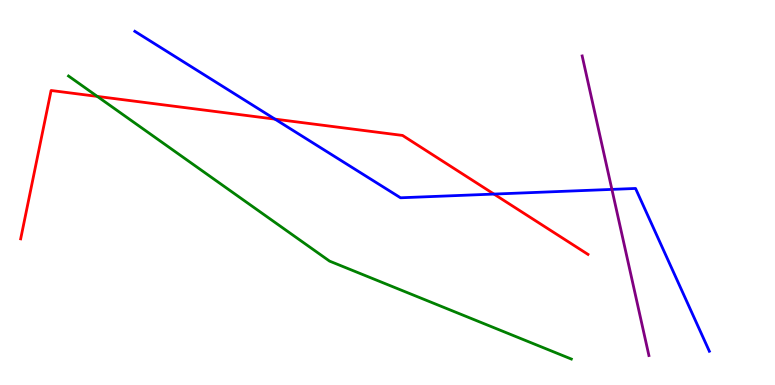[{'lines': ['blue', 'red'], 'intersections': [{'x': 3.55, 'y': 6.91}, {'x': 6.37, 'y': 4.96}]}, {'lines': ['green', 'red'], 'intersections': [{'x': 1.26, 'y': 7.5}]}, {'lines': ['purple', 'red'], 'intersections': []}, {'lines': ['blue', 'green'], 'intersections': []}, {'lines': ['blue', 'purple'], 'intersections': [{'x': 7.9, 'y': 5.08}]}, {'lines': ['green', 'purple'], 'intersections': []}]